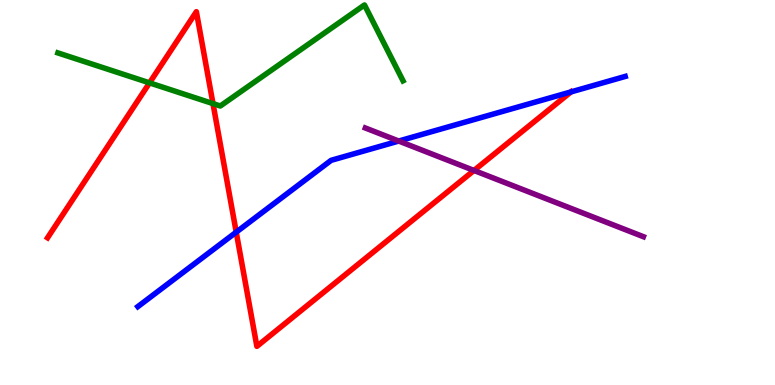[{'lines': ['blue', 'red'], 'intersections': [{'x': 3.05, 'y': 3.97}, {'x': 7.37, 'y': 7.61}]}, {'lines': ['green', 'red'], 'intersections': [{'x': 1.93, 'y': 7.85}, {'x': 2.75, 'y': 7.31}]}, {'lines': ['purple', 'red'], 'intersections': [{'x': 6.12, 'y': 5.57}]}, {'lines': ['blue', 'green'], 'intersections': []}, {'lines': ['blue', 'purple'], 'intersections': [{'x': 5.14, 'y': 6.34}]}, {'lines': ['green', 'purple'], 'intersections': []}]